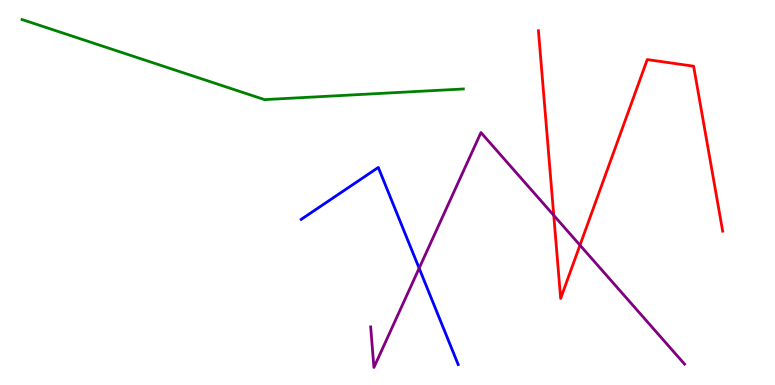[{'lines': ['blue', 'red'], 'intersections': []}, {'lines': ['green', 'red'], 'intersections': []}, {'lines': ['purple', 'red'], 'intersections': [{'x': 7.15, 'y': 4.41}, {'x': 7.48, 'y': 3.63}]}, {'lines': ['blue', 'green'], 'intersections': []}, {'lines': ['blue', 'purple'], 'intersections': [{'x': 5.41, 'y': 3.03}]}, {'lines': ['green', 'purple'], 'intersections': []}]